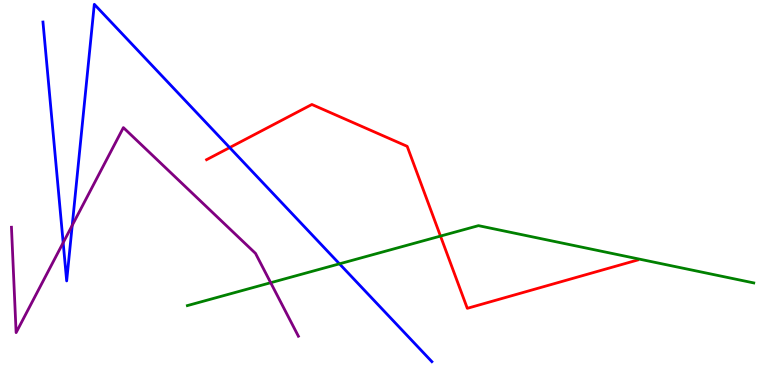[{'lines': ['blue', 'red'], 'intersections': [{'x': 2.96, 'y': 6.17}]}, {'lines': ['green', 'red'], 'intersections': [{'x': 5.68, 'y': 3.87}]}, {'lines': ['purple', 'red'], 'intersections': []}, {'lines': ['blue', 'green'], 'intersections': [{'x': 4.38, 'y': 3.15}]}, {'lines': ['blue', 'purple'], 'intersections': [{'x': 0.815, 'y': 3.7}, {'x': 0.932, 'y': 4.15}]}, {'lines': ['green', 'purple'], 'intersections': [{'x': 3.49, 'y': 2.66}]}]